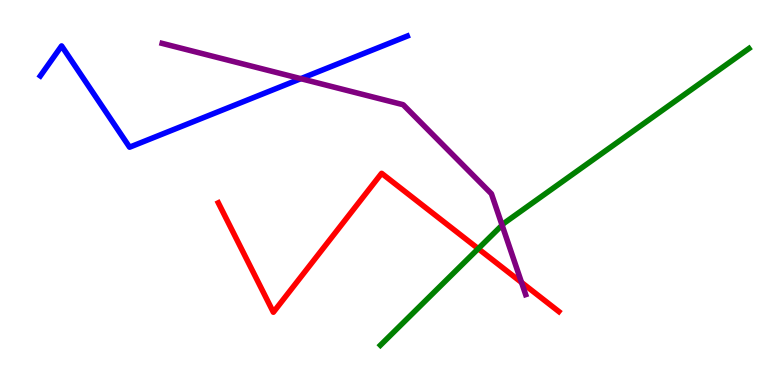[{'lines': ['blue', 'red'], 'intersections': []}, {'lines': ['green', 'red'], 'intersections': [{'x': 6.17, 'y': 3.54}]}, {'lines': ['purple', 'red'], 'intersections': [{'x': 6.73, 'y': 2.66}]}, {'lines': ['blue', 'green'], 'intersections': []}, {'lines': ['blue', 'purple'], 'intersections': [{'x': 3.88, 'y': 7.96}]}, {'lines': ['green', 'purple'], 'intersections': [{'x': 6.48, 'y': 4.15}]}]